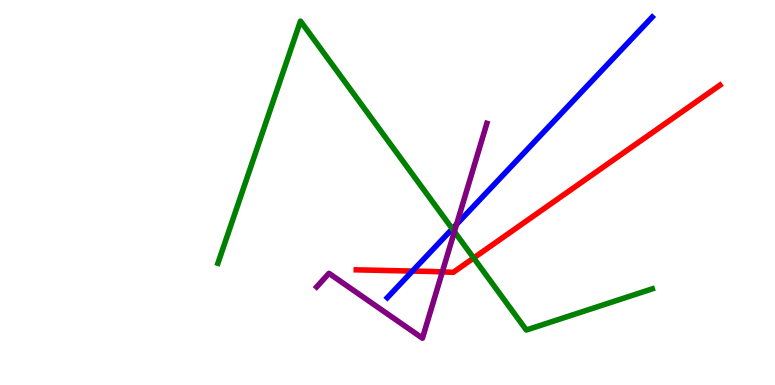[{'lines': ['blue', 'red'], 'intersections': [{'x': 5.32, 'y': 2.96}]}, {'lines': ['green', 'red'], 'intersections': [{'x': 6.11, 'y': 3.3}]}, {'lines': ['purple', 'red'], 'intersections': [{'x': 5.71, 'y': 2.94}]}, {'lines': ['blue', 'green'], 'intersections': [{'x': 5.84, 'y': 4.06}]}, {'lines': ['blue', 'purple'], 'intersections': [{'x': 5.89, 'y': 4.17}]}, {'lines': ['green', 'purple'], 'intersections': [{'x': 5.86, 'y': 3.98}]}]